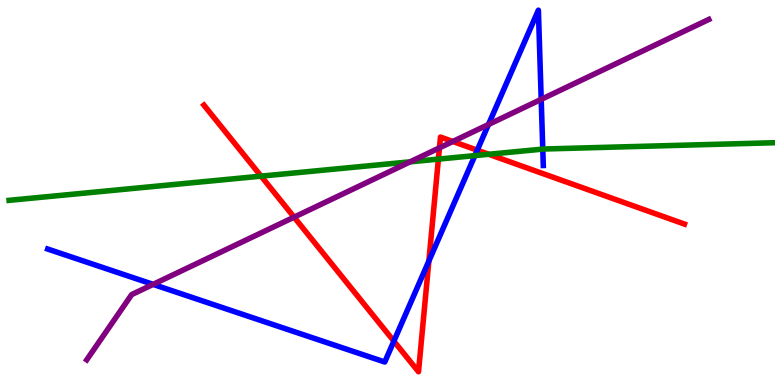[{'lines': ['blue', 'red'], 'intersections': [{'x': 5.08, 'y': 1.14}, {'x': 5.53, 'y': 3.22}, {'x': 6.16, 'y': 6.1}]}, {'lines': ['green', 'red'], 'intersections': [{'x': 3.37, 'y': 5.42}, {'x': 5.66, 'y': 5.87}, {'x': 6.31, 'y': 5.99}]}, {'lines': ['purple', 'red'], 'intersections': [{'x': 3.79, 'y': 4.36}, {'x': 5.67, 'y': 6.16}, {'x': 5.84, 'y': 6.33}]}, {'lines': ['blue', 'green'], 'intersections': [{'x': 6.13, 'y': 5.96}, {'x': 7.0, 'y': 6.13}]}, {'lines': ['blue', 'purple'], 'intersections': [{'x': 1.98, 'y': 2.61}, {'x': 6.3, 'y': 6.77}, {'x': 6.98, 'y': 7.42}]}, {'lines': ['green', 'purple'], 'intersections': [{'x': 5.29, 'y': 5.8}]}]